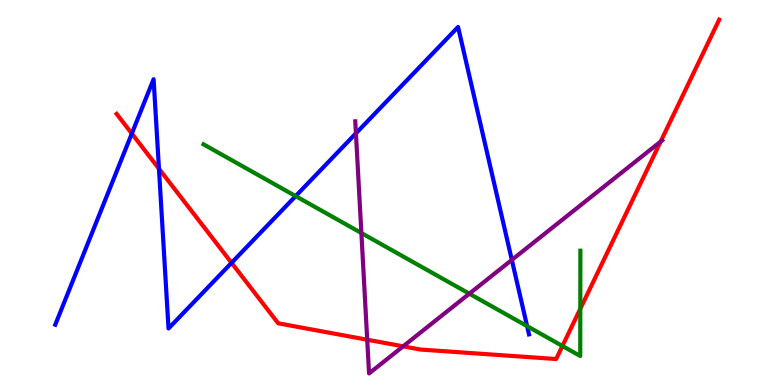[{'lines': ['blue', 'red'], 'intersections': [{'x': 1.7, 'y': 6.53}, {'x': 2.05, 'y': 5.62}, {'x': 2.99, 'y': 3.17}]}, {'lines': ['green', 'red'], 'intersections': [{'x': 7.26, 'y': 1.01}, {'x': 7.49, 'y': 1.98}]}, {'lines': ['purple', 'red'], 'intersections': [{'x': 4.74, 'y': 1.18}, {'x': 5.2, 'y': 1.0}, {'x': 8.52, 'y': 6.32}]}, {'lines': ['blue', 'green'], 'intersections': [{'x': 3.81, 'y': 4.91}, {'x': 6.8, 'y': 1.53}]}, {'lines': ['blue', 'purple'], 'intersections': [{'x': 4.59, 'y': 6.54}, {'x': 6.6, 'y': 3.25}]}, {'lines': ['green', 'purple'], 'intersections': [{'x': 4.66, 'y': 3.95}, {'x': 6.06, 'y': 2.37}]}]